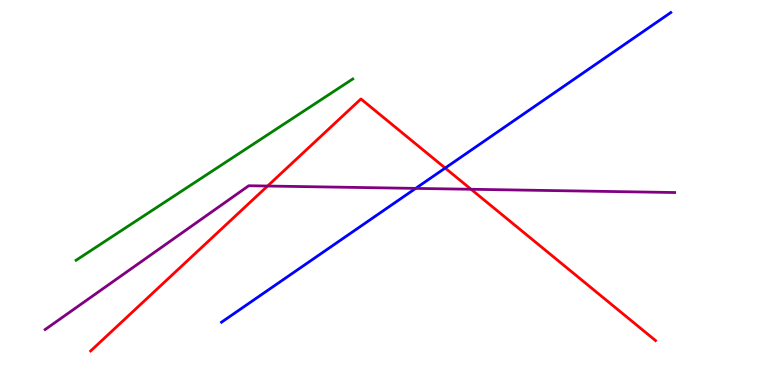[{'lines': ['blue', 'red'], 'intersections': [{'x': 5.74, 'y': 5.64}]}, {'lines': ['green', 'red'], 'intersections': []}, {'lines': ['purple', 'red'], 'intersections': [{'x': 3.45, 'y': 5.17}, {'x': 6.08, 'y': 5.08}]}, {'lines': ['blue', 'green'], 'intersections': []}, {'lines': ['blue', 'purple'], 'intersections': [{'x': 5.36, 'y': 5.11}]}, {'lines': ['green', 'purple'], 'intersections': []}]